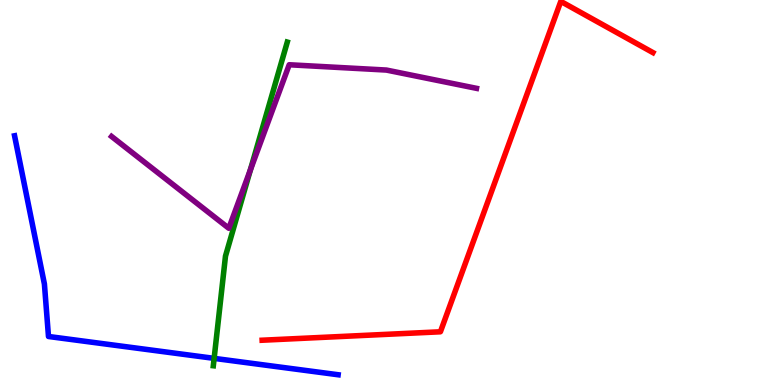[{'lines': ['blue', 'red'], 'intersections': []}, {'lines': ['green', 'red'], 'intersections': []}, {'lines': ['purple', 'red'], 'intersections': []}, {'lines': ['blue', 'green'], 'intersections': [{'x': 2.76, 'y': 0.692}]}, {'lines': ['blue', 'purple'], 'intersections': []}, {'lines': ['green', 'purple'], 'intersections': [{'x': 3.23, 'y': 5.59}]}]